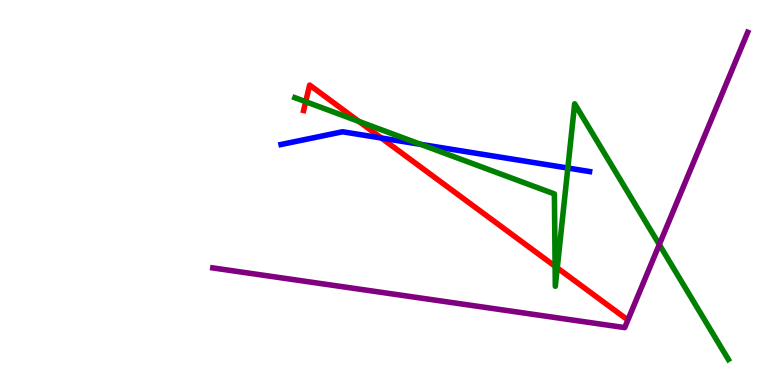[{'lines': ['blue', 'red'], 'intersections': [{'x': 4.92, 'y': 6.42}]}, {'lines': ['green', 'red'], 'intersections': [{'x': 3.94, 'y': 7.36}, {'x': 4.63, 'y': 6.85}, {'x': 7.16, 'y': 3.08}, {'x': 7.19, 'y': 3.04}]}, {'lines': ['purple', 'red'], 'intersections': []}, {'lines': ['blue', 'green'], 'intersections': [{'x': 5.43, 'y': 6.25}, {'x': 7.33, 'y': 5.64}]}, {'lines': ['blue', 'purple'], 'intersections': []}, {'lines': ['green', 'purple'], 'intersections': [{'x': 8.51, 'y': 3.65}]}]